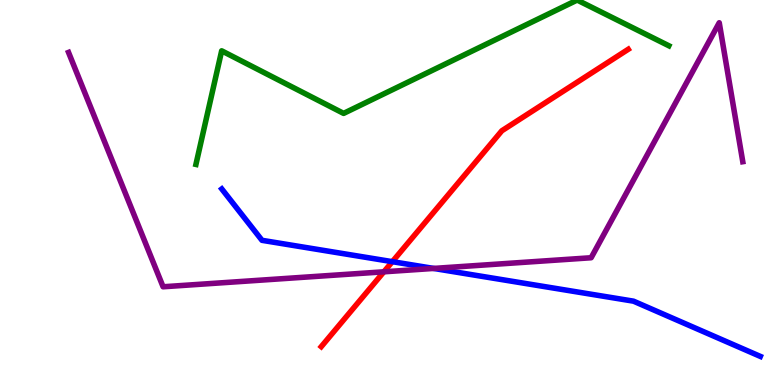[{'lines': ['blue', 'red'], 'intersections': [{'x': 5.06, 'y': 3.2}]}, {'lines': ['green', 'red'], 'intersections': []}, {'lines': ['purple', 'red'], 'intersections': [{'x': 4.95, 'y': 2.94}]}, {'lines': ['blue', 'green'], 'intersections': []}, {'lines': ['blue', 'purple'], 'intersections': [{'x': 5.6, 'y': 3.03}]}, {'lines': ['green', 'purple'], 'intersections': []}]